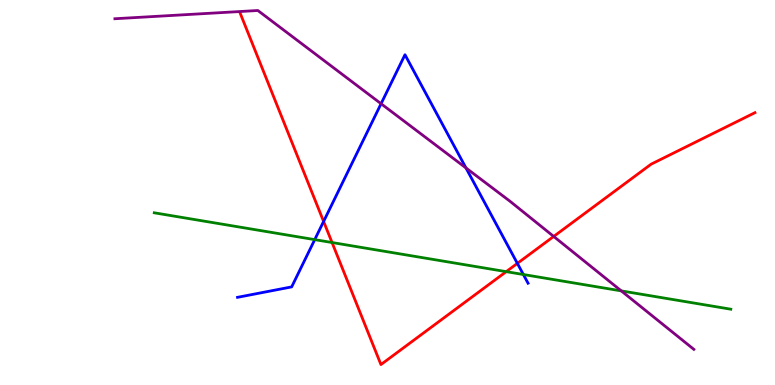[{'lines': ['blue', 'red'], 'intersections': [{'x': 4.18, 'y': 4.25}, {'x': 6.68, 'y': 3.16}]}, {'lines': ['green', 'red'], 'intersections': [{'x': 4.28, 'y': 3.7}, {'x': 6.53, 'y': 2.94}]}, {'lines': ['purple', 'red'], 'intersections': [{'x': 7.14, 'y': 3.86}]}, {'lines': ['blue', 'green'], 'intersections': [{'x': 4.06, 'y': 3.78}, {'x': 6.75, 'y': 2.87}]}, {'lines': ['blue', 'purple'], 'intersections': [{'x': 4.92, 'y': 7.31}, {'x': 6.01, 'y': 5.64}]}, {'lines': ['green', 'purple'], 'intersections': [{'x': 8.02, 'y': 2.44}]}]